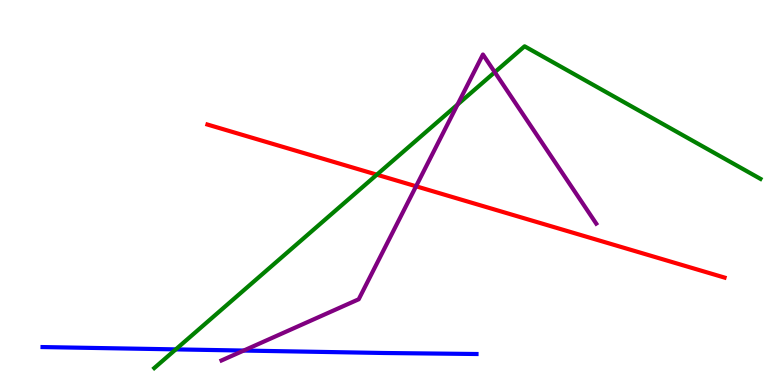[{'lines': ['blue', 'red'], 'intersections': []}, {'lines': ['green', 'red'], 'intersections': [{'x': 4.86, 'y': 5.46}]}, {'lines': ['purple', 'red'], 'intersections': [{'x': 5.37, 'y': 5.16}]}, {'lines': ['blue', 'green'], 'intersections': [{'x': 2.27, 'y': 0.925}]}, {'lines': ['blue', 'purple'], 'intersections': [{'x': 3.14, 'y': 0.895}]}, {'lines': ['green', 'purple'], 'intersections': [{'x': 5.9, 'y': 7.28}, {'x': 6.38, 'y': 8.12}]}]